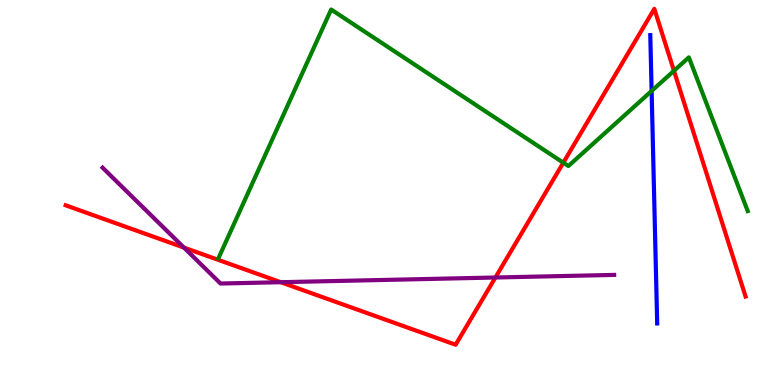[{'lines': ['blue', 'red'], 'intersections': []}, {'lines': ['green', 'red'], 'intersections': [{'x': 7.27, 'y': 5.77}, {'x': 8.7, 'y': 8.16}]}, {'lines': ['purple', 'red'], 'intersections': [{'x': 2.37, 'y': 3.57}, {'x': 3.62, 'y': 2.67}, {'x': 6.39, 'y': 2.79}]}, {'lines': ['blue', 'green'], 'intersections': [{'x': 8.41, 'y': 7.64}]}, {'lines': ['blue', 'purple'], 'intersections': []}, {'lines': ['green', 'purple'], 'intersections': []}]